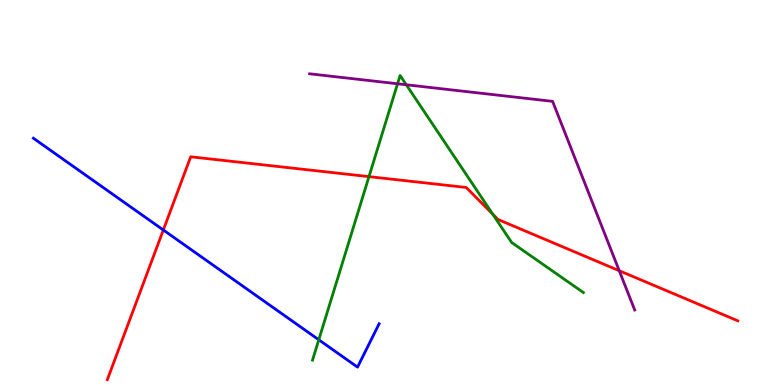[{'lines': ['blue', 'red'], 'intersections': [{'x': 2.11, 'y': 4.03}]}, {'lines': ['green', 'red'], 'intersections': [{'x': 4.76, 'y': 5.41}, {'x': 6.36, 'y': 4.44}]}, {'lines': ['purple', 'red'], 'intersections': [{'x': 7.99, 'y': 2.97}]}, {'lines': ['blue', 'green'], 'intersections': [{'x': 4.11, 'y': 1.17}]}, {'lines': ['blue', 'purple'], 'intersections': []}, {'lines': ['green', 'purple'], 'intersections': [{'x': 5.13, 'y': 7.82}, {'x': 5.24, 'y': 7.8}]}]